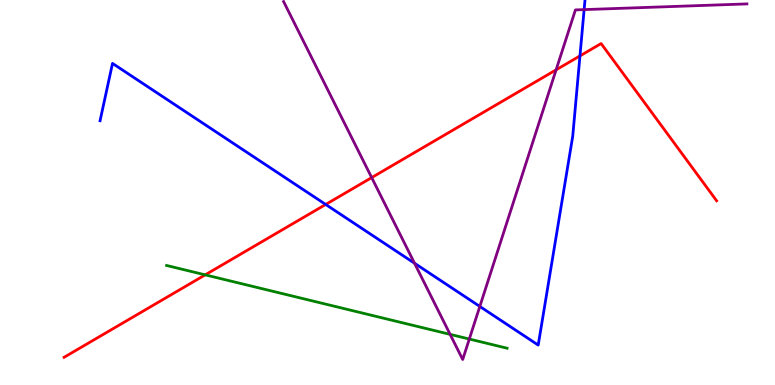[{'lines': ['blue', 'red'], 'intersections': [{'x': 4.2, 'y': 4.69}, {'x': 7.48, 'y': 8.55}]}, {'lines': ['green', 'red'], 'intersections': [{'x': 2.65, 'y': 2.86}]}, {'lines': ['purple', 'red'], 'intersections': [{'x': 4.8, 'y': 5.39}, {'x': 7.18, 'y': 8.19}]}, {'lines': ['blue', 'green'], 'intersections': []}, {'lines': ['blue', 'purple'], 'intersections': [{'x': 5.35, 'y': 3.16}, {'x': 6.19, 'y': 2.04}, {'x': 7.54, 'y': 9.75}]}, {'lines': ['green', 'purple'], 'intersections': [{'x': 5.81, 'y': 1.31}, {'x': 6.06, 'y': 1.19}]}]